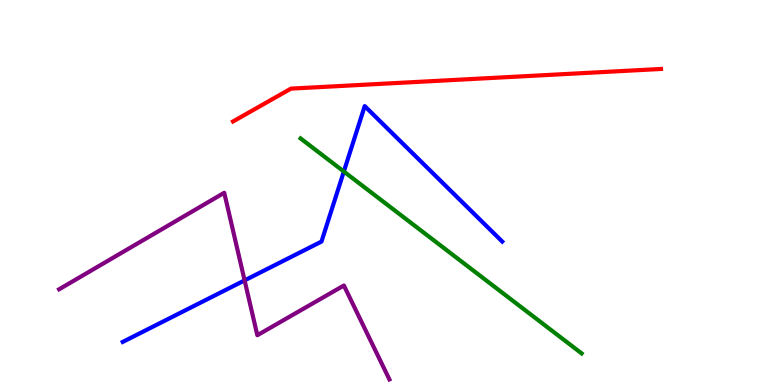[{'lines': ['blue', 'red'], 'intersections': []}, {'lines': ['green', 'red'], 'intersections': []}, {'lines': ['purple', 'red'], 'intersections': []}, {'lines': ['blue', 'green'], 'intersections': [{'x': 4.44, 'y': 5.54}]}, {'lines': ['blue', 'purple'], 'intersections': [{'x': 3.16, 'y': 2.72}]}, {'lines': ['green', 'purple'], 'intersections': []}]